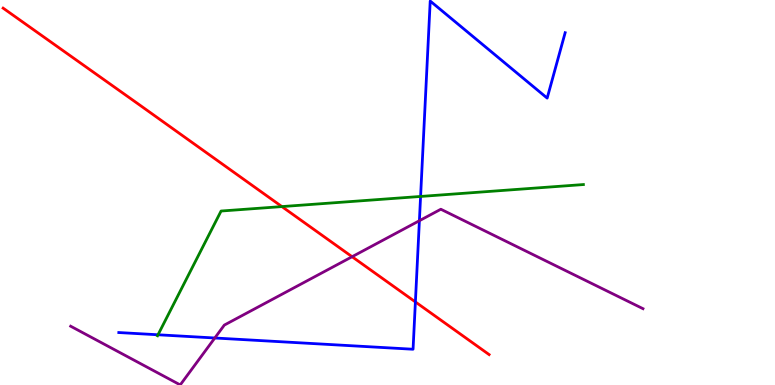[{'lines': ['blue', 'red'], 'intersections': [{'x': 5.36, 'y': 2.16}]}, {'lines': ['green', 'red'], 'intersections': [{'x': 3.64, 'y': 4.63}]}, {'lines': ['purple', 'red'], 'intersections': [{'x': 4.54, 'y': 3.33}]}, {'lines': ['blue', 'green'], 'intersections': [{'x': 2.04, 'y': 1.3}, {'x': 5.43, 'y': 4.9}]}, {'lines': ['blue', 'purple'], 'intersections': [{'x': 2.77, 'y': 1.22}, {'x': 5.41, 'y': 4.27}]}, {'lines': ['green', 'purple'], 'intersections': []}]